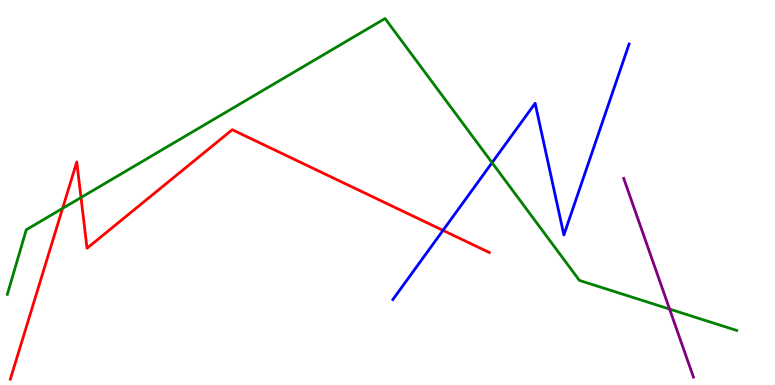[{'lines': ['blue', 'red'], 'intersections': [{'x': 5.72, 'y': 4.02}]}, {'lines': ['green', 'red'], 'intersections': [{'x': 0.808, 'y': 4.59}, {'x': 1.05, 'y': 4.87}]}, {'lines': ['purple', 'red'], 'intersections': []}, {'lines': ['blue', 'green'], 'intersections': [{'x': 6.35, 'y': 5.77}]}, {'lines': ['blue', 'purple'], 'intersections': []}, {'lines': ['green', 'purple'], 'intersections': [{'x': 8.64, 'y': 1.97}]}]